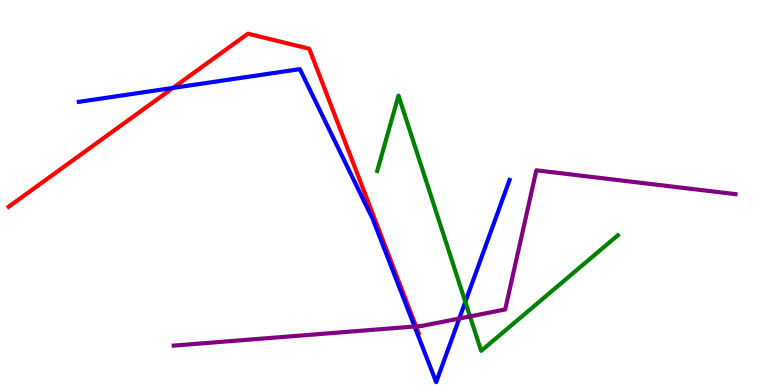[{'lines': ['blue', 'red'], 'intersections': [{'x': 2.23, 'y': 7.72}]}, {'lines': ['green', 'red'], 'intersections': []}, {'lines': ['purple', 'red'], 'intersections': [{'x': 5.37, 'y': 1.52}]}, {'lines': ['blue', 'green'], 'intersections': [{'x': 6.0, 'y': 2.16}]}, {'lines': ['blue', 'purple'], 'intersections': [{'x': 5.35, 'y': 1.52}, {'x': 5.93, 'y': 1.73}]}, {'lines': ['green', 'purple'], 'intersections': [{'x': 6.06, 'y': 1.78}]}]